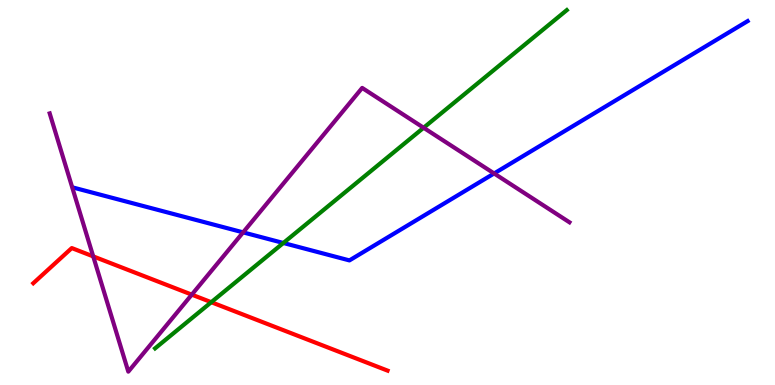[{'lines': ['blue', 'red'], 'intersections': []}, {'lines': ['green', 'red'], 'intersections': [{'x': 2.73, 'y': 2.15}]}, {'lines': ['purple', 'red'], 'intersections': [{'x': 1.2, 'y': 3.34}, {'x': 2.47, 'y': 2.35}]}, {'lines': ['blue', 'green'], 'intersections': [{'x': 3.66, 'y': 3.69}]}, {'lines': ['blue', 'purple'], 'intersections': [{'x': 3.14, 'y': 3.96}, {'x': 6.38, 'y': 5.49}]}, {'lines': ['green', 'purple'], 'intersections': [{'x': 5.47, 'y': 6.68}]}]